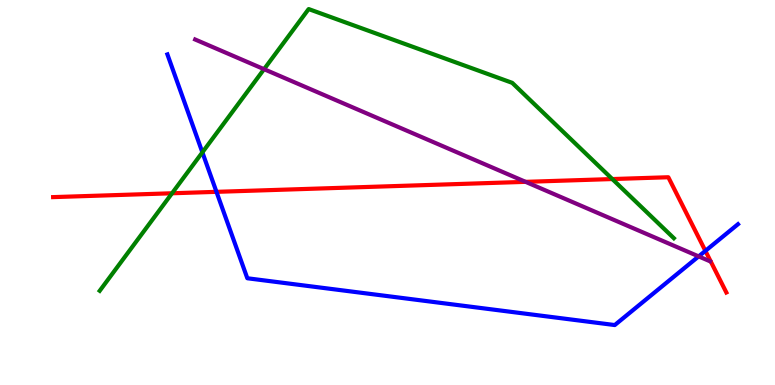[{'lines': ['blue', 'red'], 'intersections': [{'x': 2.79, 'y': 5.02}, {'x': 9.1, 'y': 3.48}]}, {'lines': ['green', 'red'], 'intersections': [{'x': 2.22, 'y': 4.98}, {'x': 7.9, 'y': 5.35}]}, {'lines': ['purple', 'red'], 'intersections': [{'x': 6.78, 'y': 5.28}]}, {'lines': ['blue', 'green'], 'intersections': [{'x': 2.61, 'y': 6.04}]}, {'lines': ['blue', 'purple'], 'intersections': [{'x': 9.01, 'y': 3.34}]}, {'lines': ['green', 'purple'], 'intersections': [{'x': 3.41, 'y': 8.2}]}]